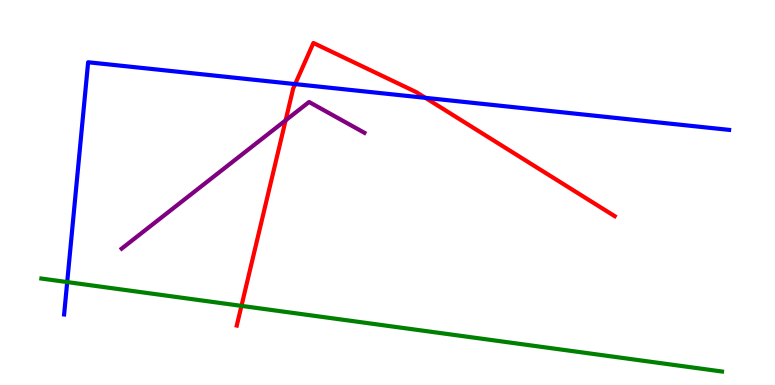[{'lines': ['blue', 'red'], 'intersections': [{'x': 3.81, 'y': 7.82}, {'x': 5.49, 'y': 7.46}]}, {'lines': ['green', 'red'], 'intersections': [{'x': 3.12, 'y': 2.06}]}, {'lines': ['purple', 'red'], 'intersections': [{'x': 3.69, 'y': 6.87}]}, {'lines': ['blue', 'green'], 'intersections': [{'x': 0.867, 'y': 2.67}]}, {'lines': ['blue', 'purple'], 'intersections': []}, {'lines': ['green', 'purple'], 'intersections': []}]